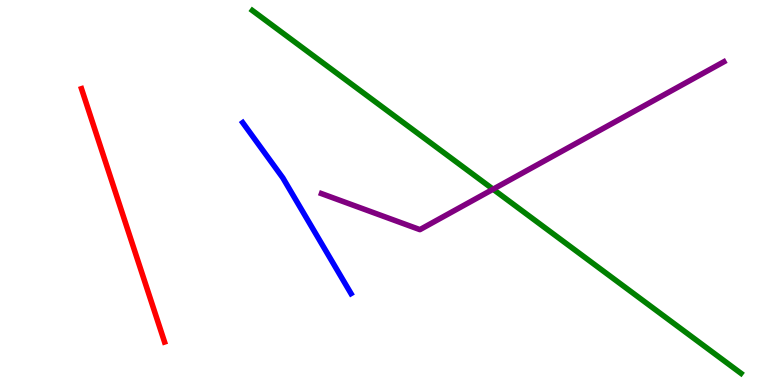[{'lines': ['blue', 'red'], 'intersections': []}, {'lines': ['green', 'red'], 'intersections': []}, {'lines': ['purple', 'red'], 'intersections': []}, {'lines': ['blue', 'green'], 'intersections': []}, {'lines': ['blue', 'purple'], 'intersections': []}, {'lines': ['green', 'purple'], 'intersections': [{'x': 6.36, 'y': 5.09}]}]